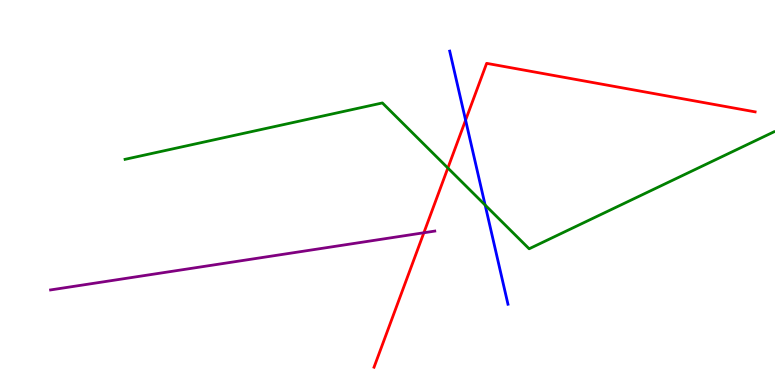[{'lines': ['blue', 'red'], 'intersections': [{'x': 6.01, 'y': 6.88}]}, {'lines': ['green', 'red'], 'intersections': [{'x': 5.78, 'y': 5.64}]}, {'lines': ['purple', 'red'], 'intersections': [{'x': 5.47, 'y': 3.95}]}, {'lines': ['blue', 'green'], 'intersections': [{'x': 6.26, 'y': 4.67}]}, {'lines': ['blue', 'purple'], 'intersections': []}, {'lines': ['green', 'purple'], 'intersections': []}]